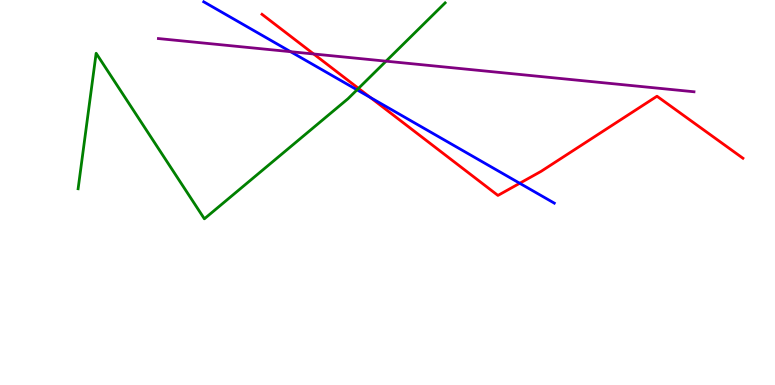[{'lines': ['blue', 'red'], 'intersections': [{'x': 4.78, 'y': 7.47}, {'x': 6.71, 'y': 5.24}]}, {'lines': ['green', 'red'], 'intersections': [{'x': 4.63, 'y': 7.7}]}, {'lines': ['purple', 'red'], 'intersections': [{'x': 4.05, 'y': 8.6}]}, {'lines': ['blue', 'green'], 'intersections': [{'x': 4.61, 'y': 7.67}]}, {'lines': ['blue', 'purple'], 'intersections': [{'x': 3.75, 'y': 8.66}]}, {'lines': ['green', 'purple'], 'intersections': [{'x': 4.98, 'y': 8.41}]}]